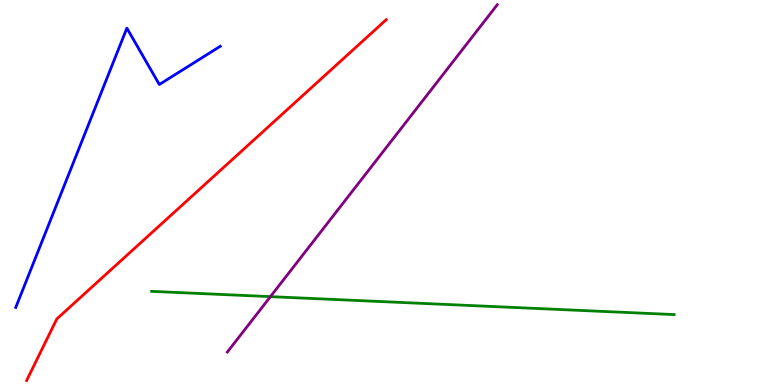[{'lines': ['blue', 'red'], 'intersections': []}, {'lines': ['green', 'red'], 'intersections': []}, {'lines': ['purple', 'red'], 'intersections': []}, {'lines': ['blue', 'green'], 'intersections': []}, {'lines': ['blue', 'purple'], 'intersections': []}, {'lines': ['green', 'purple'], 'intersections': [{'x': 3.49, 'y': 2.3}]}]